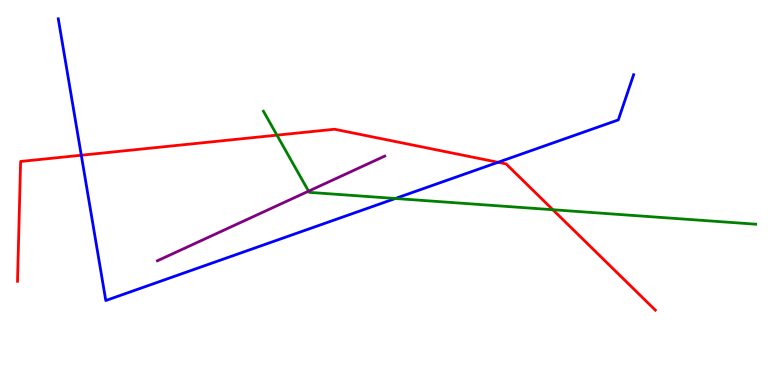[{'lines': ['blue', 'red'], 'intersections': [{'x': 1.05, 'y': 5.97}, {'x': 6.43, 'y': 5.78}]}, {'lines': ['green', 'red'], 'intersections': [{'x': 3.57, 'y': 6.49}, {'x': 7.13, 'y': 4.55}]}, {'lines': ['purple', 'red'], 'intersections': []}, {'lines': ['blue', 'green'], 'intersections': [{'x': 5.1, 'y': 4.84}]}, {'lines': ['blue', 'purple'], 'intersections': []}, {'lines': ['green', 'purple'], 'intersections': [{'x': 3.98, 'y': 5.03}]}]